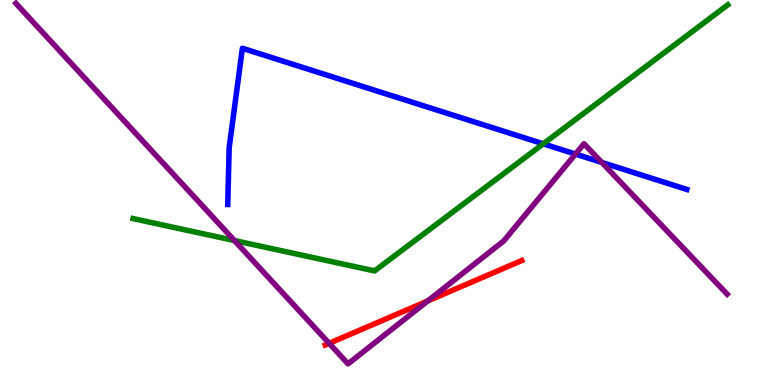[{'lines': ['blue', 'red'], 'intersections': []}, {'lines': ['green', 'red'], 'intersections': []}, {'lines': ['purple', 'red'], 'intersections': [{'x': 4.25, 'y': 1.08}, {'x': 5.52, 'y': 2.18}]}, {'lines': ['blue', 'green'], 'intersections': [{'x': 7.01, 'y': 6.26}]}, {'lines': ['blue', 'purple'], 'intersections': [{'x': 7.43, 'y': 6.0}, {'x': 7.77, 'y': 5.78}]}, {'lines': ['green', 'purple'], 'intersections': [{'x': 3.03, 'y': 3.75}]}]